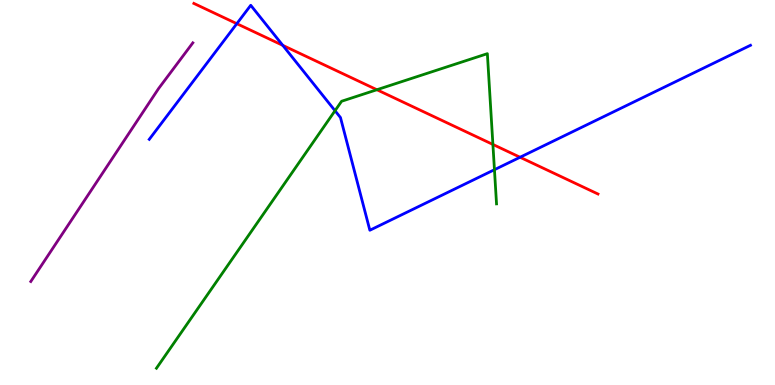[{'lines': ['blue', 'red'], 'intersections': [{'x': 3.06, 'y': 9.38}, {'x': 3.65, 'y': 8.82}, {'x': 6.71, 'y': 5.92}]}, {'lines': ['green', 'red'], 'intersections': [{'x': 4.86, 'y': 7.67}, {'x': 6.36, 'y': 6.25}]}, {'lines': ['purple', 'red'], 'intersections': []}, {'lines': ['blue', 'green'], 'intersections': [{'x': 4.32, 'y': 7.12}, {'x': 6.38, 'y': 5.59}]}, {'lines': ['blue', 'purple'], 'intersections': []}, {'lines': ['green', 'purple'], 'intersections': []}]